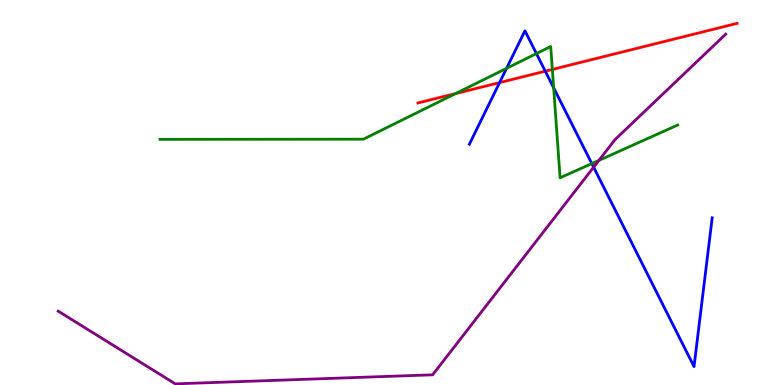[{'lines': ['blue', 'red'], 'intersections': [{'x': 6.45, 'y': 7.85}, {'x': 7.04, 'y': 8.15}]}, {'lines': ['green', 'red'], 'intersections': [{'x': 5.88, 'y': 7.57}, {'x': 7.13, 'y': 8.2}]}, {'lines': ['purple', 'red'], 'intersections': []}, {'lines': ['blue', 'green'], 'intersections': [{'x': 6.54, 'y': 8.22}, {'x': 6.92, 'y': 8.61}, {'x': 7.14, 'y': 7.72}, {'x': 7.64, 'y': 5.75}]}, {'lines': ['blue', 'purple'], 'intersections': [{'x': 7.66, 'y': 5.66}]}, {'lines': ['green', 'purple'], 'intersections': [{'x': 7.73, 'y': 5.83}]}]